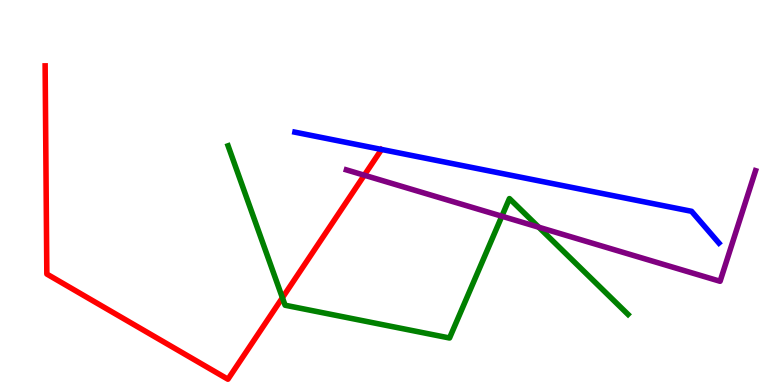[{'lines': ['blue', 'red'], 'intersections': []}, {'lines': ['green', 'red'], 'intersections': [{'x': 3.64, 'y': 2.27}]}, {'lines': ['purple', 'red'], 'intersections': [{'x': 4.7, 'y': 5.45}]}, {'lines': ['blue', 'green'], 'intersections': []}, {'lines': ['blue', 'purple'], 'intersections': []}, {'lines': ['green', 'purple'], 'intersections': [{'x': 6.48, 'y': 4.38}, {'x': 6.95, 'y': 4.1}]}]